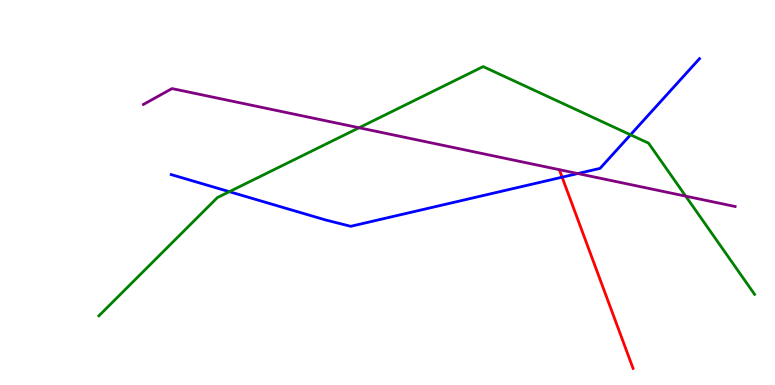[{'lines': ['blue', 'red'], 'intersections': [{'x': 7.25, 'y': 5.4}]}, {'lines': ['green', 'red'], 'intersections': []}, {'lines': ['purple', 'red'], 'intersections': []}, {'lines': ['blue', 'green'], 'intersections': [{'x': 2.96, 'y': 5.02}, {'x': 8.14, 'y': 6.5}]}, {'lines': ['blue', 'purple'], 'intersections': [{'x': 7.46, 'y': 5.49}]}, {'lines': ['green', 'purple'], 'intersections': [{'x': 4.63, 'y': 6.68}, {'x': 8.85, 'y': 4.91}]}]